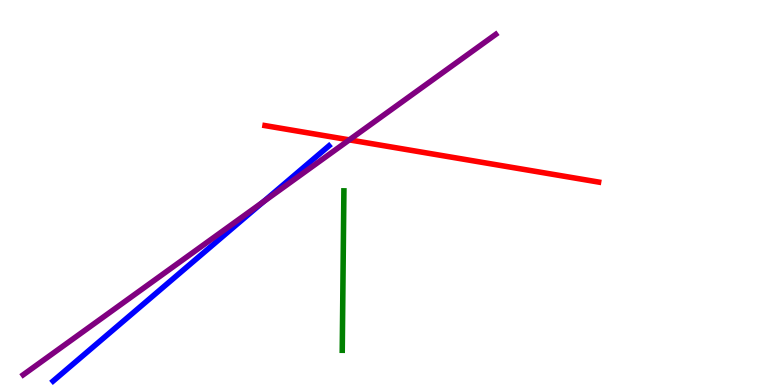[{'lines': ['blue', 'red'], 'intersections': []}, {'lines': ['green', 'red'], 'intersections': []}, {'lines': ['purple', 'red'], 'intersections': [{'x': 4.51, 'y': 6.37}]}, {'lines': ['blue', 'green'], 'intersections': []}, {'lines': ['blue', 'purple'], 'intersections': [{'x': 3.4, 'y': 4.76}]}, {'lines': ['green', 'purple'], 'intersections': []}]